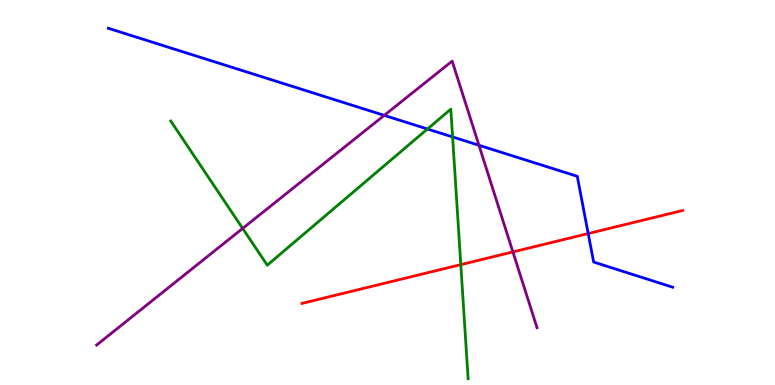[{'lines': ['blue', 'red'], 'intersections': [{'x': 7.59, 'y': 3.93}]}, {'lines': ['green', 'red'], 'intersections': [{'x': 5.95, 'y': 3.13}]}, {'lines': ['purple', 'red'], 'intersections': [{'x': 6.62, 'y': 3.46}]}, {'lines': ['blue', 'green'], 'intersections': [{'x': 5.52, 'y': 6.65}, {'x': 5.84, 'y': 6.44}]}, {'lines': ['blue', 'purple'], 'intersections': [{'x': 4.96, 'y': 7.0}, {'x': 6.18, 'y': 6.23}]}, {'lines': ['green', 'purple'], 'intersections': [{'x': 3.13, 'y': 4.07}]}]